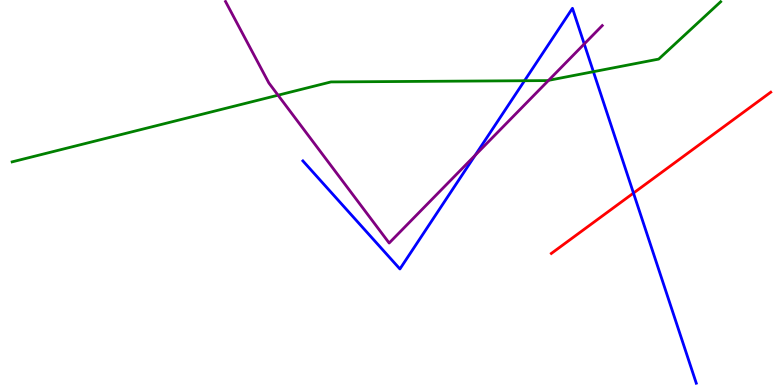[{'lines': ['blue', 'red'], 'intersections': [{'x': 8.17, 'y': 4.99}]}, {'lines': ['green', 'red'], 'intersections': []}, {'lines': ['purple', 'red'], 'intersections': []}, {'lines': ['blue', 'green'], 'intersections': [{'x': 6.77, 'y': 7.9}, {'x': 7.66, 'y': 8.14}]}, {'lines': ['blue', 'purple'], 'intersections': [{'x': 6.13, 'y': 5.97}, {'x': 7.54, 'y': 8.86}]}, {'lines': ['green', 'purple'], 'intersections': [{'x': 3.59, 'y': 7.53}, {'x': 7.08, 'y': 7.91}]}]